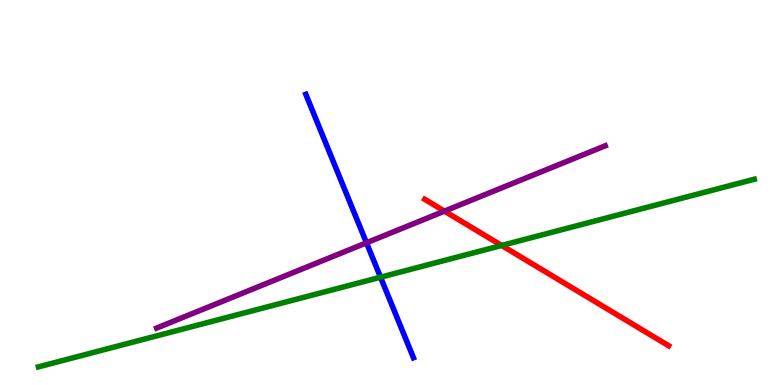[{'lines': ['blue', 'red'], 'intersections': []}, {'lines': ['green', 'red'], 'intersections': [{'x': 6.47, 'y': 3.62}]}, {'lines': ['purple', 'red'], 'intersections': [{'x': 5.73, 'y': 4.52}]}, {'lines': ['blue', 'green'], 'intersections': [{'x': 4.91, 'y': 2.8}]}, {'lines': ['blue', 'purple'], 'intersections': [{'x': 4.73, 'y': 3.69}]}, {'lines': ['green', 'purple'], 'intersections': []}]